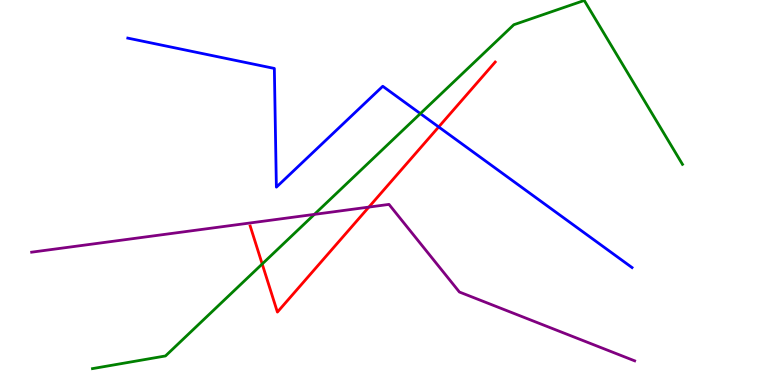[{'lines': ['blue', 'red'], 'intersections': [{'x': 5.66, 'y': 6.7}]}, {'lines': ['green', 'red'], 'intersections': [{'x': 3.38, 'y': 3.14}]}, {'lines': ['purple', 'red'], 'intersections': [{'x': 4.76, 'y': 4.62}]}, {'lines': ['blue', 'green'], 'intersections': [{'x': 5.42, 'y': 7.05}]}, {'lines': ['blue', 'purple'], 'intersections': []}, {'lines': ['green', 'purple'], 'intersections': [{'x': 4.06, 'y': 4.43}]}]